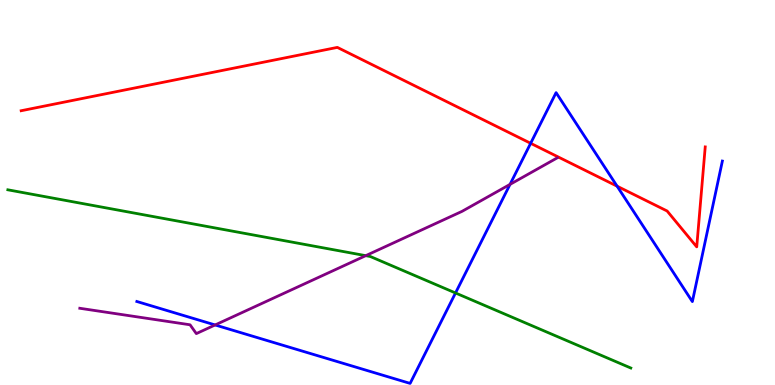[{'lines': ['blue', 'red'], 'intersections': [{'x': 6.85, 'y': 6.28}, {'x': 7.96, 'y': 5.16}]}, {'lines': ['green', 'red'], 'intersections': []}, {'lines': ['purple', 'red'], 'intersections': []}, {'lines': ['blue', 'green'], 'intersections': [{'x': 5.88, 'y': 2.39}]}, {'lines': ['blue', 'purple'], 'intersections': [{'x': 2.78, 'y': 1.56}, {'x': 6.58, 'y': 5.21}]}, {'lines': ['green', 'purple'], 'intersections': [{'x': 4.72, 'y': 3.36}]}]